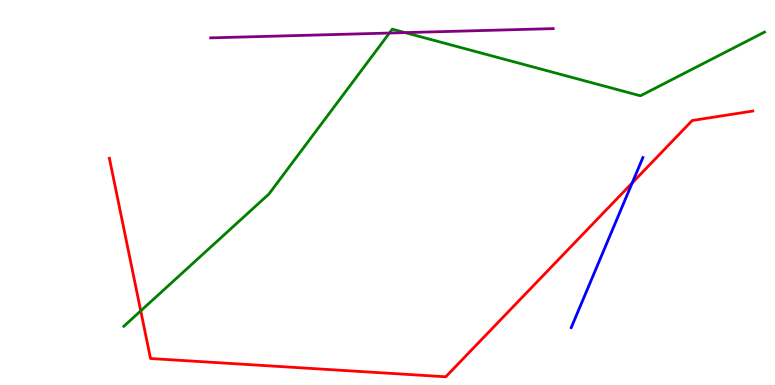[{'lines': ['blue', 'red'], 'intersections': [{'x': 8.16, 'y': 5.25}]}, {'lines': ['green', 'red'], 'intersections': [{'x': 1.82, 'y': 1.93}]}, {'lines': ['purple', 'red'], 'intersections': []}, {'lines': ['blue', 'green'], 'intersections': []}, {'lines': ['blue', 'purple'], 'intersections': []}, {'lines': ['green', 'purple'], 'intersections': [{'x': 5.02, 'y': 9.14}, {'x': 5.23, 'y': 9.15}]}]